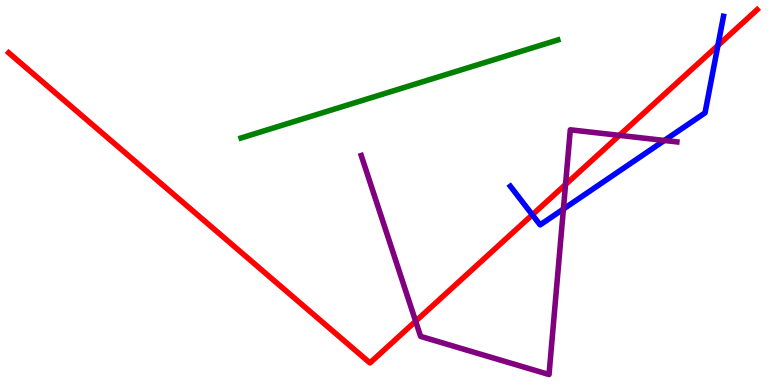[{'lines': ['blue', 'red'], 'intersections': [{'x': 6.87, 'y': 4.42}, {'x': 9.26, 'y': 8.82}]}, {'lines': ['green', 'red'], 'intersections': []}, {'lines': ['purple', 'red'], 'intersections': [{'x': 5.36, 'y': 1.66}, {'x': 7.3, 'y': 5.21}, {'x': 7.99, 'y': 6.48}]}, {'lines': ['blue', 'green'], 'intersections': []}, {'lines': ['blue', 'purple'], 'intersections': [{'x': 7.27, 'y': 4.57}, {'x': 8.57, 'y': 6.35}]}, {'lines': ['green', 'purple'], 'intersections': []}]